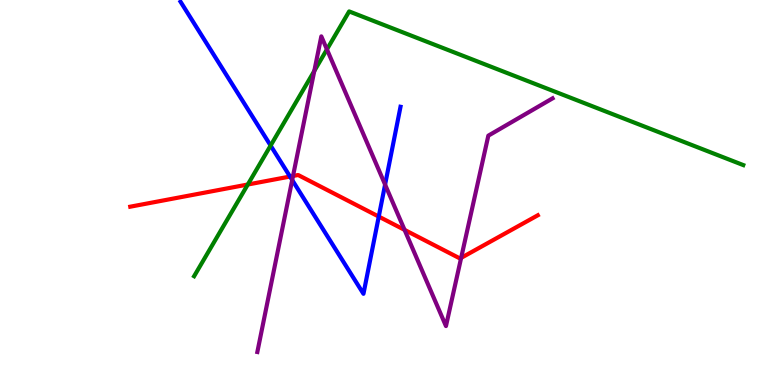[{'lines': ['blue', 'red'], 'intersections': [{'x': 3.74, 'y': 5.41}, {'x': 4.89, 'y': 4.37}]}, {'lines': ['green', 'red'], 'intersections': [{'x': 3.2, 'y': 5.21}]}, {'lines': ['purple', 'red'], 'intersections': [{'x': 3.78, 'y': 5.43}, {'x': 5.22, 'y': 4.03}, {'x': 5.95, 'y': 3.3}]}, {'lines': ['blue', 'green'], 'intersections': [{'x': 3.49, 'y': 6.22}]}, {'lines': ['blue', 'purple'], 'intersections': [{'x': 3.77, 'y': 5.32}, {'x': 4.97, 'y': 5.21}]}, {'lines': ['green', 'purple'], 'intersections': [{'x': 4.06, 'y': 8.16}, {'x': 4.22, 'y': 8.72}]}]